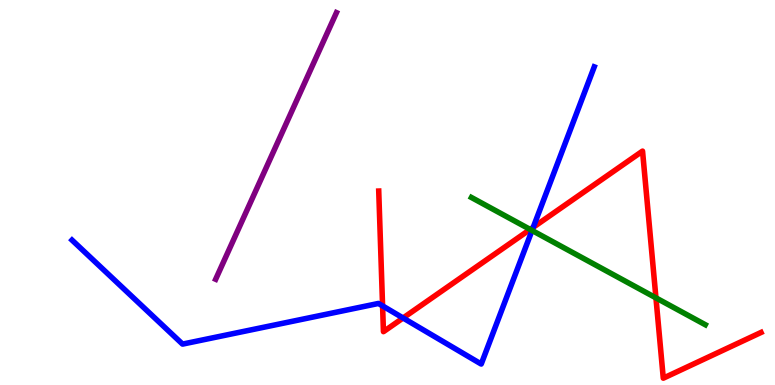[{'lines': ['blue', 'red'], 'intersections': [{'x': 4.94, 'y': 2.05}, {'x': 5.2, 'y': 1.74}, {'x': 6.88, 'y': 4.1}]}, {'lines': ['green', 'red'], 'intersections': [{'x': 6.84, 'y': 4.04}, {'x': 8.46, 'y': 2.26}]}, {'lines': ['purple', 'red'], 'intersections': []}, {'lines': ['blue', 'green'], 'intersections': [{'x': 6.87, 'y': 4.01}]}, {'lines': ['blue', 'purple'], 'intersections': []}, {'lines': ['green', 'purple'], 'intersections': []}]